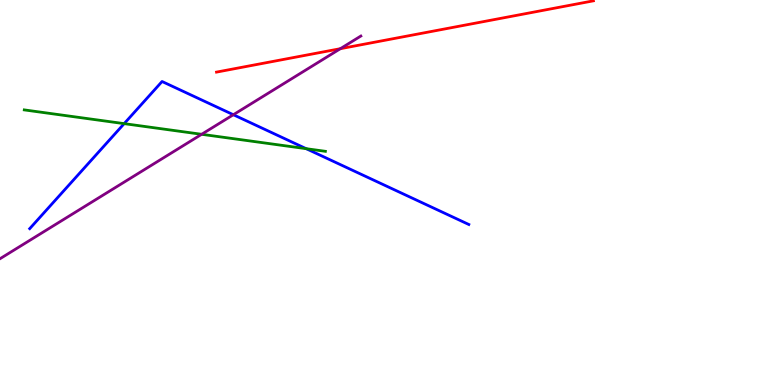[{'lines': ['blue', 'red'], 'intersections': []}, {'lines': ['green', 'red'], 'intersections': []}, {'lines': ['purple', 'red'], 'intersections': [{'x': 4.39, 'y': 8.74}]}, {'lines': ['blue', 'green'], 'intersections': [{'x': 1.6, 'y': 6.79}, {'x': 3.95, 'y': 6.14}]}, {'lines': ['blue', 'purple'], 'intersections': [{'x': 3.01, 'y': 7.02}]}, {'lines': ['green', 'purple'], 'intersections': [{'x': 2.6, 'y': 6.51}]}]